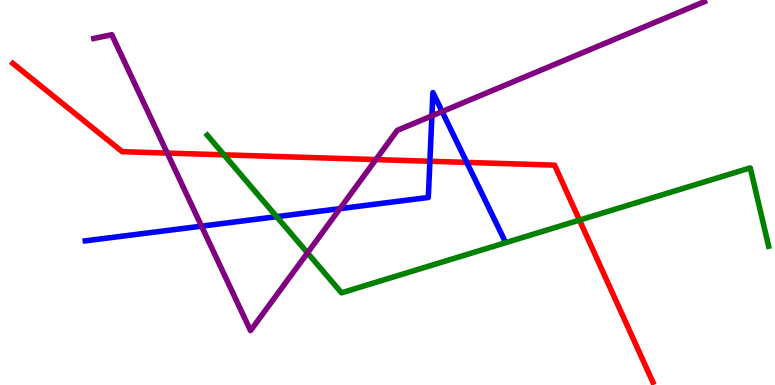[{'lines': ['blue', 'red'], 'intersections': [{'x': 5.55, 'y': 5.81}, {'x': 6.02, 'y': 5.78}]}, {'lines': ['green', 'red'], 'intersections': [{'x': 2.89, 'y': 5.98}, {'x': 7.48, 'y': 4.28}]}, {'lines': ['purple', 'red'], 'intersections': [{'x': 2.16, 'y': 6.02}, {'x': 4.85, 'y': 5.86}]}, {'lines': ['blue', 'green'], 'intersections': [{'x': 3.57, 'y': 4.37}]}, {'lines': ['blue', 'purple'], 'intersections': [{'x': 2.6, 'y': 4.13}, {'x': 4.39, 'y': 4.58}, {'x': 5.57, 'y': 6.99}, {'x': 5.7, 'y': 7.1}]}, {'lines': ['green', 'purple'], 'intersections': [{'x': 3.97, 'y': 3.43}]}]